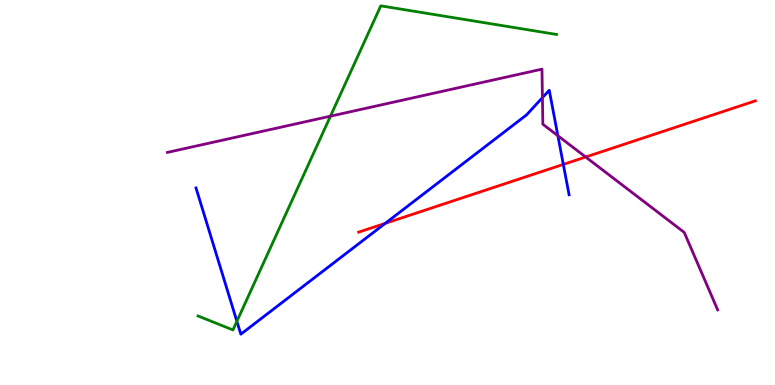[{'lines': ['blue', 'red'], 'intersections': [{'x': 4.97, 'y': 4.2}, {'x': 7.27, 'y': 5.73}]}, {'lines': ['green', 'red'], 'intersections': []}, {'lines': ['purple', 'red'], 'intersections': [{'x': 7.56, 'y': 5.92}]}, {'lines': ['blue', 'green'], 'intersections': [{'x': 3.06, 'y': 1.65}]}, {'lines': ['blue', 'purple'], 'intersections': [{'x': 7.0, 'y': 7.46}, {'x': 7.2, 'y': 6.47}]}, {'lines': ['green', 'purple'], 'intersections': [{'x': 4.26, 'y': 6.98}]}]